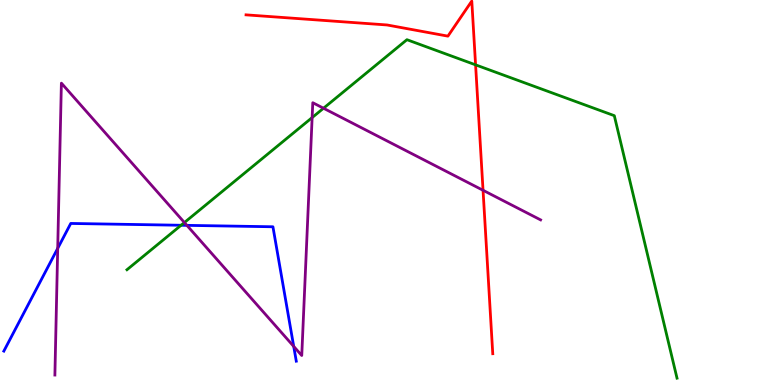[{'lines': ['blue', 'red'], 'intersections': []}, {'lines': ['green', 'red'], 'intersections': [{'x': 6.14, 'y': 8.32}]}, {'lines': ['purple', 'red'], 'intersections': [{'x': 6.23, 'y': 5.06}]}, {'lines': ['blue', 'green'], 'intersections': [{'x': 2.34, 'y': 4.15}]}, {'lines': ['blue', 'purple'], 'intersections': [{'x': 0.745, 'y': 3.55}, {'x': 2.41, 'y': 4.15}, {'x': 3.79, 'y': 1.0}]}, {'lines': ['green', 'purple'], 'intersections': [{'x': 2.38, 'y': 4.22}, {'x': 4.03, 'y': 6.95}, {'x': 4.17, 'y': 7.19}]}]